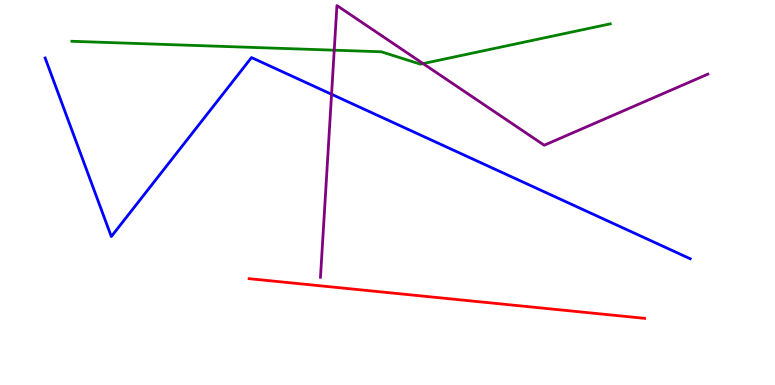[{'lines': ['blue', 'red'], 'intersections': []}, {'lines': ['green', 'red'], 'intersections': []}, {'lines': ['purple', 'red'], 'intersections': []}, {'lines': ['blue', 'green'], 'intersections': []}, {'lines': ['blue', 'purple'], 'intersections': [{'x': 4.28, 'y': 7.55}]}, {'lines': ['green', 'purple'], 'intersections': [{'x': 4.31, 'y': 8.7}, {'x': 5.46, 'y': 8.35}]}]